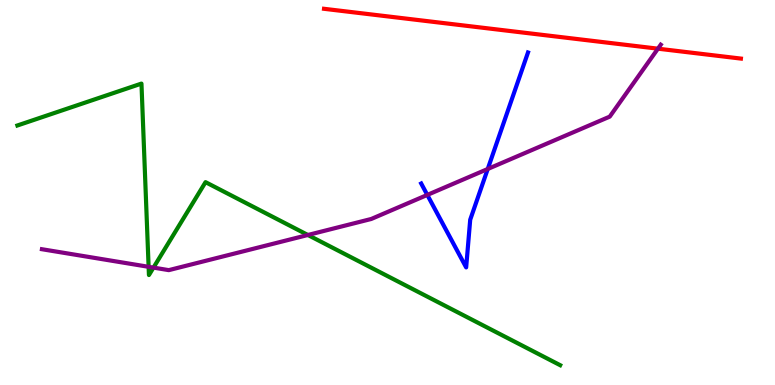[{'lines': ['blue', 'red'], 'intersections': []}, {'lines': ['green', 'red'], 'intersections': []}, {'lines': ['purple', 'red'], 'intersections': [{'x': 8.49, 'y': 8.74}]}, {'lines': ['blue', 'green'], 'intersections': []}, {'lines': ['blue', 'purple'], 'intersections': [{'x': 5.51, 'y': 4.94}, {'x': 6.29, 'y': 5.61}]}, {'lines': ['green', 'purple'], 'intersections': [{'x': 1.92, 'y': 3.07}, {'x': 1.98, 'y': 3.05}, {'x': 3.97, 'y': 3.9}]}]